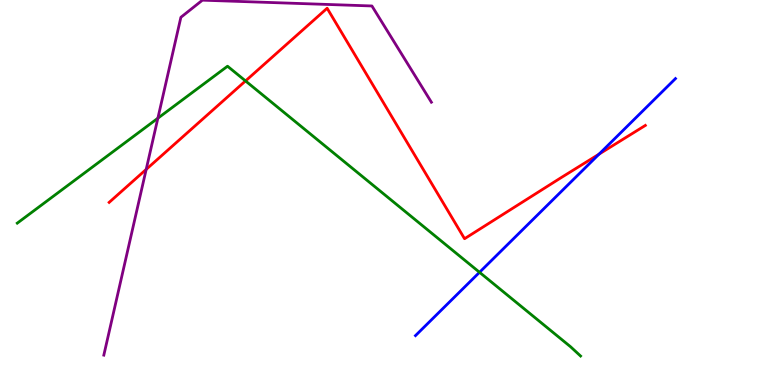[{'lines': ['blue', 'red'], 'intersections': [{'x': 7.73, 'y': 6.0}]}, {'lines': ['green', 'red'], 'intersections': [{'x': 3.17, 'y': 7.9}]}, {'lines': ['purple', 'red'], 'intersections': [{'x': 1.89, 'y': 5.6}]}, {'lines': ['blue', 'green'], 'intersections': [{'x': 6.19, 'y': 2.93}]}, {'lines': ['blue', 'purple'], 'intersections': []}, {'lines': ['green', 'purple'], 'intersections': [{'x': 2.04, 'y': 6.93}]}]